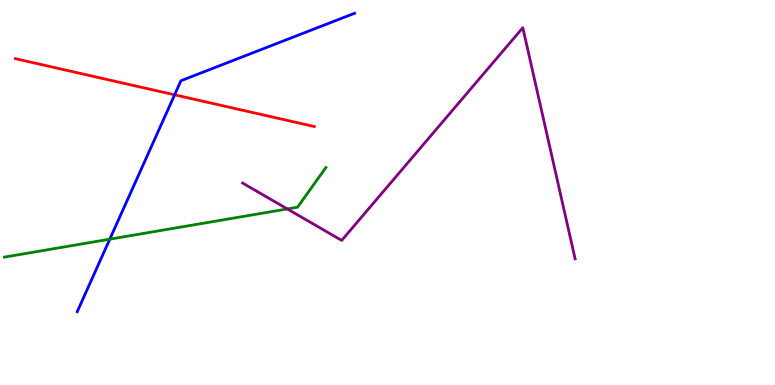[{'lines': ['blue', 'red'], 'intersections': [{'x': 2.25, 'y': 7.54}]}, {'lines': ['green', 'red'], 'intersections': []}, {'lines': ['purple', 'red'], 'intersections': []}, {'lines': ['blue', 'green'], 'intersections': [{'x': 1.42, 'y': 3.79}]}, {'lines': ['blue', 'purple'], 'intersections': []}, {'lines': ['green', 'purple'], 'intersections': [{'x': 3.71, 'y': 4.57}]}]